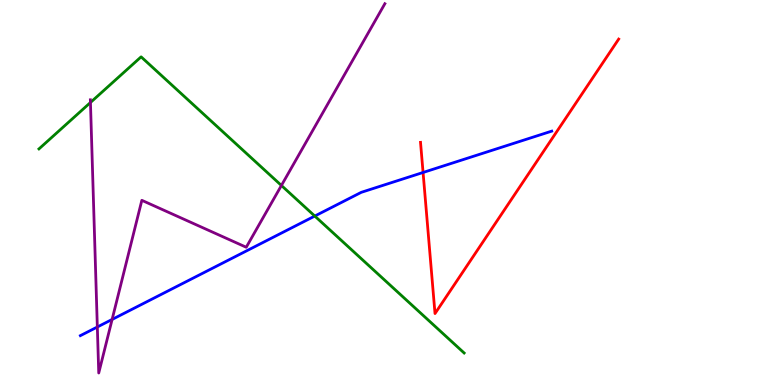[{'lines': ['blue', 'red'], 'intersections': [{'x': 5.46, 'y': 5.52}]}, {'lines': ['green', 'red'], 'intersections': []}, {'lines': ['purple', 'red'], 'intersections': []}, {'lines': ['blue', 'green'], 'intersections': [{'x': 4.06, 'y': 4.39}]}, {'lines': ['blue', 'purple'], 'intersections': [{'x': 1.26, 'y': 1.51}, {'x': 1.45, 'y': 1.7}]}, {'lines': ['green', 'purple'], 'intersections': [{'x': 1.17, 'y': 7.34}, {'x': 3.63, 'y': 5.18}]}]